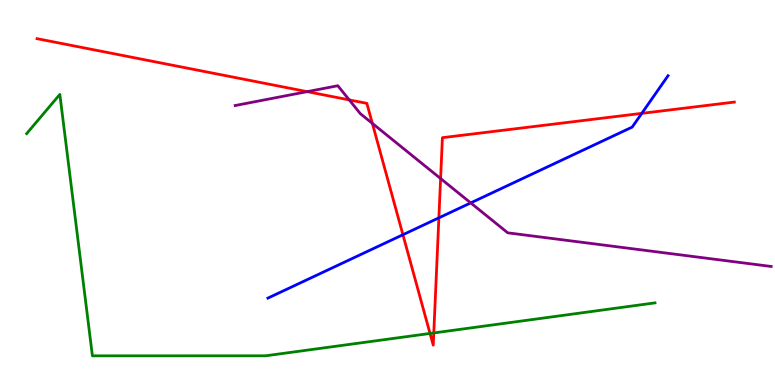[{'lines': ['blue', 'red'], 'intersections': [{'x': 5.2, 'y': 3.9}, {'x': 5.66, 'y': 4.34}, {'x': 8.28, 'y': 7.06}]}, {'lines': ['green', 'red'], 'intersections': [{'x': 5.55, 'y': 1.34}, {'x': 5.6, 'y': 1.35}]}, {'lines': ['purple', 'red'], 'intersections': [{'x': 3.96, 'y': 7.62}, {'x': 4.51, 'y': 7.41}, {'x': 4.8, 'y': 6.8}, {'x': 5.69, 'y': 5.36}]}, {'lines': ['blue', 'green'], 'intersections': []}, {'lines': ['blue', 'purple'], 'intersections': [{'x': 6.07, 'y': 4.73}]}, {'lines': ['green', 'purple'], 'intersections': []}]